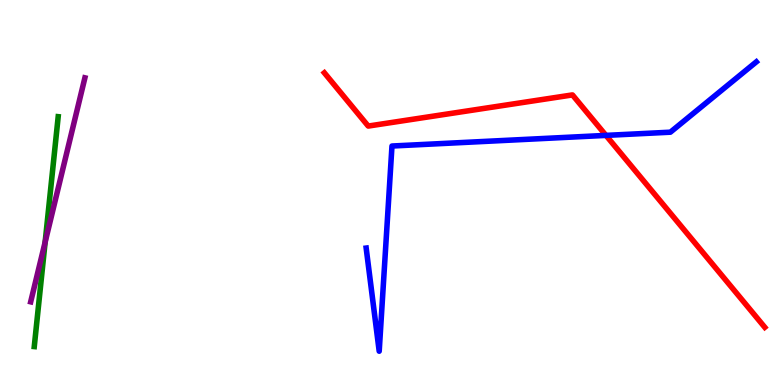[{'lines': ['blue', 'red'], 'intersections': [{'x': 7.82, 'y': 6.48}]}, {'lines': ['green', 'red'], 'intersections': []}, {'lines': ['purple', 'red'], 'intersections': []}, {'lines': ['blue', 'green'], 'intersections': []}, {'lines': ['blue', 'purple'], 'intersections': []}, {'lines': ['green', 'purple'], 'intersections': [{'x': 0.582, 'y': 3.71}]}]